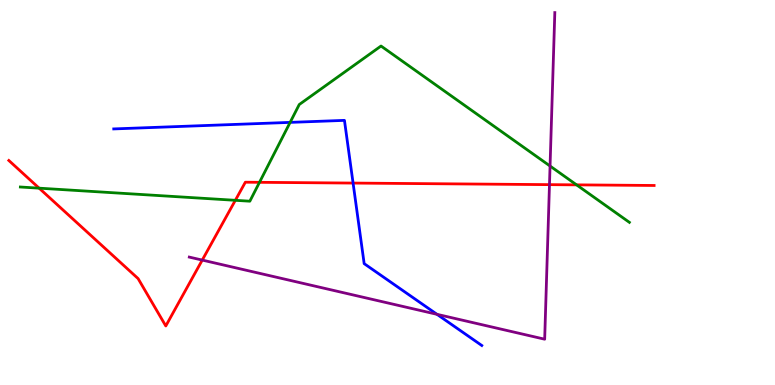[{'lines': ['blue', 'red'], 'intersections': [{'x': 4.56, 'y': 5.24}]}, {'lines': ['green', 'red'], 'intersections': [{'x': 0.505, 'y': 5.11}, {'x': 3.04, 'y': 4.8}, {'x': 3.35, 'y': 5.26}, {'x': 7.44, 'y': 5.2}]}, {'lines': ['purple', 'red'], 'intersections': [{'x': 2.61, 'y': 3.24}, {'x': 7.09, 'y': 5.2}]}, {'lines': ['blue', 'green'], 'intersections': [{'x': 3.74, 'y': 6.82}]}, {'lines': ['blue', 'purple'], 'intersections': [{'x': 5.64, 'y': 1.84}]}, {'lines': ['green', 'purple'], 'intersections': [{'x': 7.1, 'y': 5.69}]}]